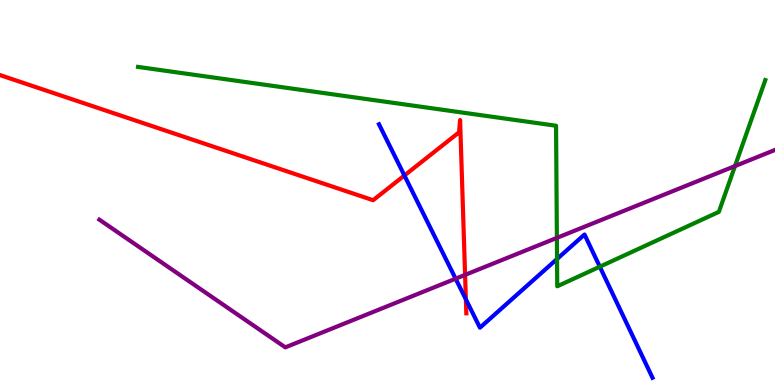[{'lines': ['blue', 'red'], 'intersections': [{'x': 5.22, 'y': 5.44}, {'x': 6.01, 'y': 2.22}]}, {'lines': ['green', 'red'], 'intersections': []}, {'lines': ['purple', 'red'], 'intersections': [{'x': 6.0, 'y': 2.86}]}, {'lines': ['blue', 'green'], 'intersections': [{'x': 7.19, 'y': 3.27}, {'x': 7.74, 'y': 3.07}]}, {'lines': ['blue', 'purple'], 'intersections': [{'x': 5.88, 'y': 2.76}]}, {'lines': ['green', 'purple'], 'intersections': [{'x': 7.19, 'y': 3.82}, {'x': 9.48, 'y': 5.69}]}]